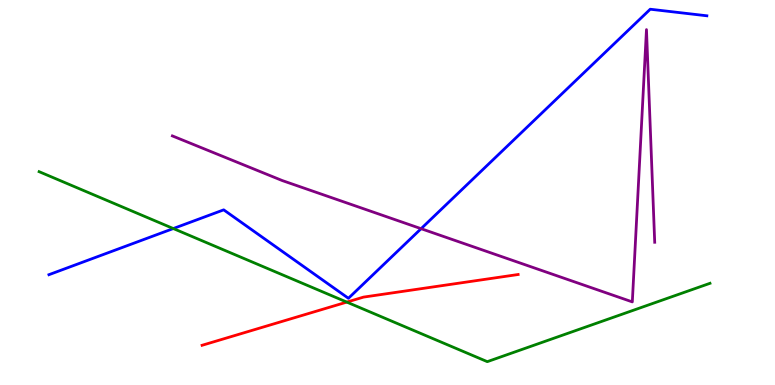[{'lines': ['blue', 'red'], 'intersections': []}, {'lines': ['green', 'red'], 'intersections': [{'x': 4.47, 'y': 2.15}]}, {'lines': ['purple', 'red'], 'intersections': []}, {'lines': ['blue', 'green'], 'intersections': [{'x': 2.24, 'y': 4.06}]}, {'lines': ['blue', 'purple'], 'intersections': [{'x': 5.43, 'y': 4.06}]}, {'lines': ['green', 'purple'], 'intersections': []}]